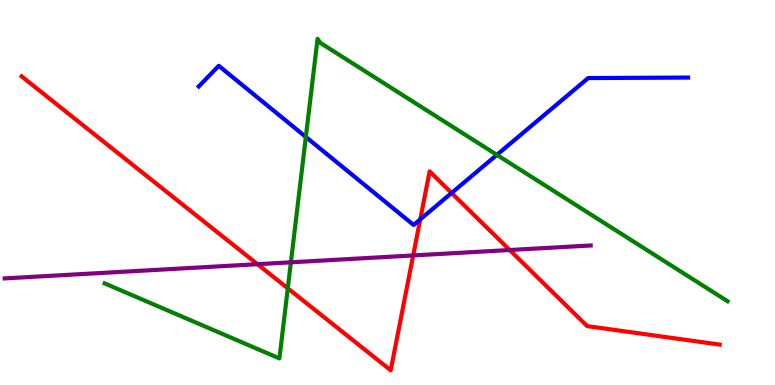[{'lines': ['blue', 'red'], 'intersections': [{'x': 5.42, 'y': 4.3}, {'x': 5.83, 'y': 4.99}]}, {'lines': ['green', 'red'], 'intersections': [{'x': 3.71, 'y': 2.51}]}, {'lines': ['purple', 'red'], 'intersections': [{'x': 3.32, 'y': 3.14}, {'x': 5.33, 'y': 3.37}, {'x': 6.58, 'y': 3.51}]}, {'lines': ['blue', 'green'], 'intersections': [{'x': 3.95, 'y': 6.44}, {'x': 6.41, 'y': 5.98}]}, {'lines': ['blue', 'purple'], 'intersections': []}, {'lines': ['green', 'purple'], 'intersections': [{'x': 3.75, 'y': 3.19}]}]